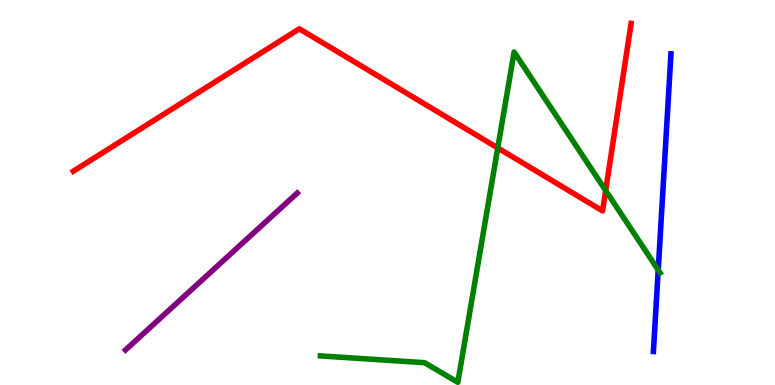[{'lines': ['blue', 'red'], 'intersections': []}, {'lines': ['green', 'red'], 'intersections': [{'x': 6.42, 'y': 6.16}, {'x': 7.81, 'y': 5.05}]}, {'lines': ['purple', 'red'], 'intersections': []}, {'lines': ['blue', 'green'], 'intersections': [{'x': 8.49, 'y': 2.99}]}, {'lines': ['blue', 'purple'], 'intersections': []}, {'lines': ['green', 'purple'], 'intersections': []}]